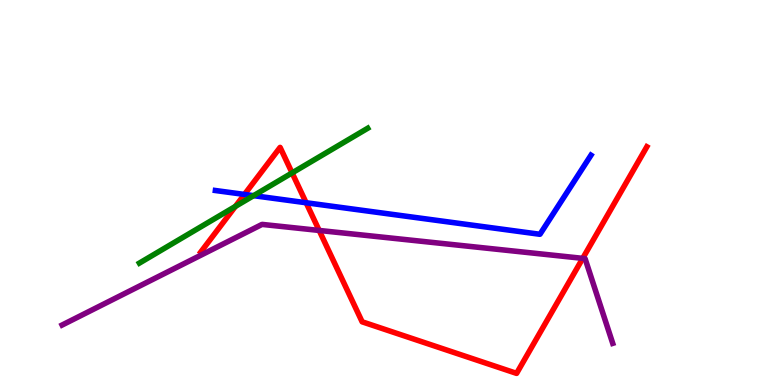[{'lines': ['blue', 'red'], 'intersections': [{'x': 3.15, 'y': 4.95}, {'x': 3.95, 'y': 4.73}]}, {'lines': ['green', 'red'], 'intersections': [{'x': 3.04, 'y': 4.64}, {'x': 3.77, 'y': 5.51}]}, {'lines': ['purple', 'red'], 'intersections': [{'x': 4.12, 'y': 4.01}, {'x': 7.52, 'y': 3.29}]}, {'lines': ['blue', 'green'], 'intersections': [{'x': 3.27, 'y': 4.92}]}, {'lines': ['blue', 'purple'], 'intersections': []}, {'lines': ['green', 'purple'], 'intersections': []}]